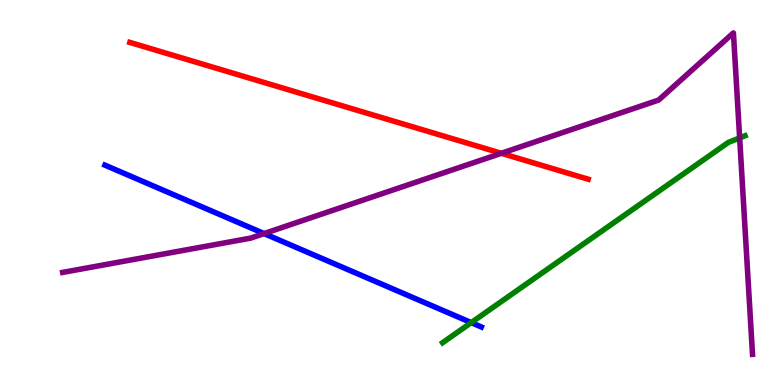[{'lines': ['blue', 'red'], 'intersections': []}, {'lines': ['green', 'red'], 'intersections': []}, {'lines': ['purple', 'red'], 'intersections': [{'x': 6.47, 'y': 6.02}]}, {'lines': ['blue', 'green'], 'intersections': [{'x': 6.08, 'y': 1.62}]}, {'lines': ['blue', 'purple'], 'intersections': [{'x': 3.41, 'y': 3.93}]}, {'lines': ['green', 'purple'], 'intersections': [{'x': 9.54, 'y': 6.42}]}]